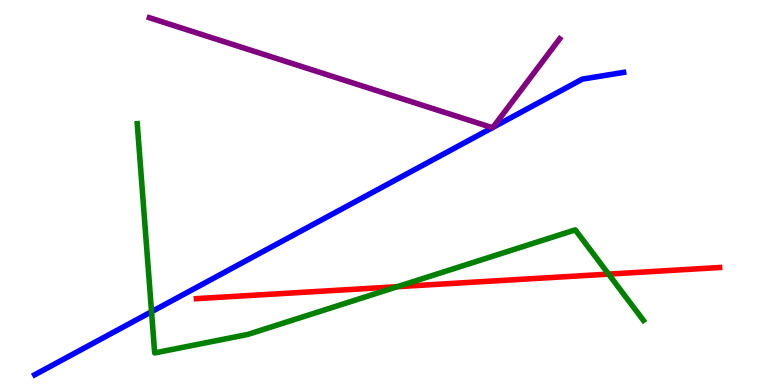[{'lines': ['blue', 'red'], 'intersections': []}, {'lines': ['green', 'red'], 'intersections': [{'x': 5.13, 'y': 2.55}, {'x': 7.85, 'y': 2.88}]}, {'lines': ['purple', 'red'], 'intersections': []}, {'lines': ['blue', 'green'], 'intersections': [{'x': 1.96, 'y': 1.9}]}, {'lines': ['blue', 'purple'], 'intersections': [{'x': 6.35, 'y': 6.68}, {'x': 6.36, 'y': 6.69}]}, {'lines': ['green', 'purple'], 'intersections': []}]